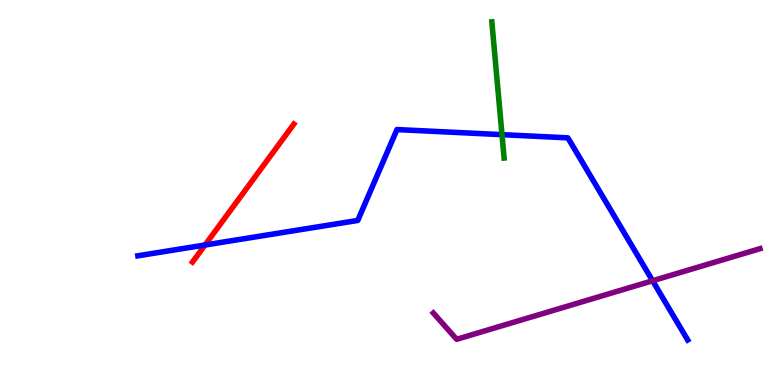[{'lines': ['blue', 'red'], 'intersections': [{'x': 2.65, 'y': 3.64}]}, {'lines': ['green', 'red'], 'intersections': []}, {'lines': ['purple', 'red'], 'intersections': []}, {'lines': ['blue', 'green'], 'intersections': [{'x': 6.48, 'y': 6.5}]}, {'lines': ['blue', 'purple'], 'intersections': [{'x': 8.42, 'y': 2.71}]}, {'lines': ['green', 'purple'], 'intersections': []}]